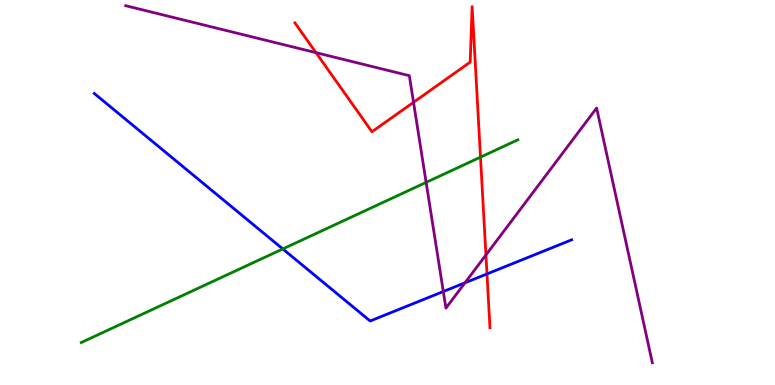[{'lines': ['blue', 'red'], 'intersections': [{'x': 6.28, 'y': 2.88}]}, {'lines': ['green', 'red'], 'intersections': [{'x': 6.2, 'y': 5.92}]}, {'lines': ['purple', 'red'], 'intersections': [{'x': 4.08, 'y': 8.63}, {'x': 5.34, 'y': 7.34}, {'x': 6.27, 'y': 3.38}]}, {'lines': ['blue', 'green'], 'intersections': [{'x': 3.65, 'y': 3.53}]}, {'lines': ['blue', 'purple'], 'intersections': [{'x': 5.72, 'y': 2.43}, {'x': 6.0, 'y': 2.65}]}, {'lines': ['green', 'purple'], 'intersections': [{'x': 5.5, 'y': 5.26}]}]